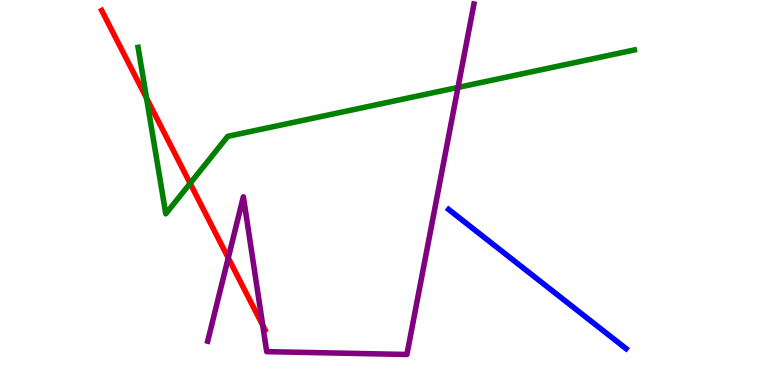[{'lines': ['blue', 'red'], 'intersections': []}, {'lines': ['green', 'red'], 'intersections': [{'x': 1.89, 'y': 7.45}, {'x': 2.45, 'y': 5.24}]}, {'lines': ['purple', 'red'], 'intersections': [{'x': 2.95, 'y': 3.3}, {'x': 3.39, 'y': 1.55}]}, {'lines': ['blue', 'green'], 'intersections': []}, {'lines': ['blue', 'purple'], 'intersections': []}, {'lines': ['green', 'purple'], 'intersections': [{'x': 5.91, 'y': 7.73}]}]